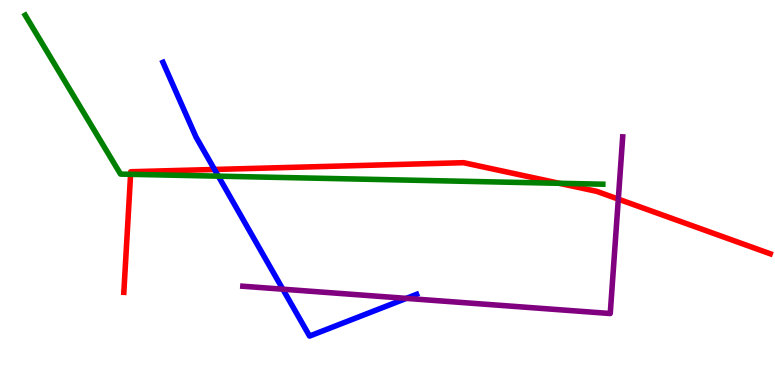[{'lines': ['blue', 'red'], 'intersections': [{'x': 2.77, 'y': 5.6}]}, {'lines': ['green', 'red'], 'intersections': [{'x': 1.69, 'y': 5.47}, {'x': 7.22, 'y': 5.24}]}, {'lines': ['purple', 'red'], 'intersections': [{'x': 7.98, 'y': 4.83}]}, {'lines': ['blue', 'green'], 'intersections': [{'x': 2.82, 'y': 5.42}]}, {'lines': ['blue', 'purple'], 'intersections': [{'x': 3.65, 'y': 2.49}, {'x': 5.24, 'y': 2.25}]}, {'lines': ['green', 'purple'], 'intersections': []}]